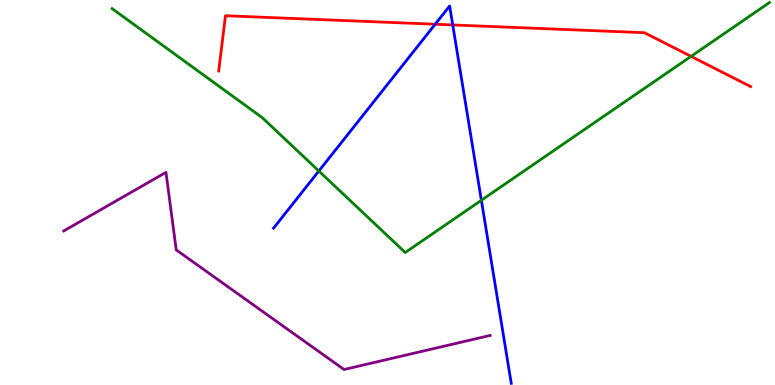[{'lines': ['blue', 'red'], 'intersections': [{'x': 5.62, 'y': 9.37}, {'x': 5.84, 'y': 9.35}]}, {'lines': ['green', 'red'], 'intersections': [{'x': 8.92, 'y': 8.54}]}, {'lines': ['purple', 'red'], 'intersections': []}, {'lines': ['blue', 'green'], 'intersections': [{'x': 4.11, 'y': 5.56}, {'x': 6.21, 'y': 4.8}]}, {'lines': ['blue', 'purple'], 'intersections': []}, {'lines': ['green', 'purple'], 'intersections': []}]